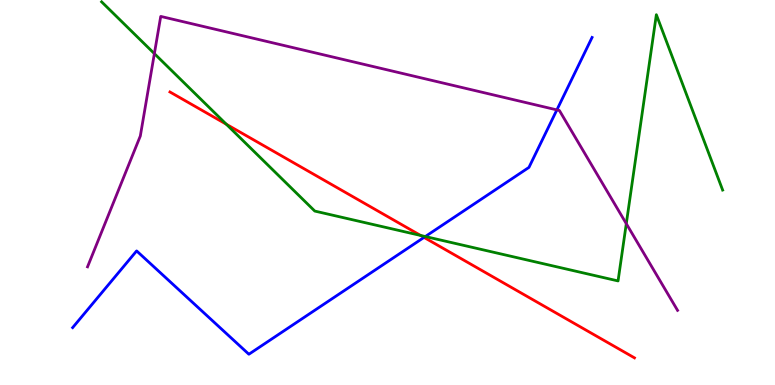[{'lines': ['blue', 'red'], 'intersections': [{'x': 5.47, 'y': 3.83}]}, {'lines': ['green', 'red'], 'intersections': [{'x': 2.92, 'y': 6.77}, {'x': 5.43, 'y': 3.88}]}, {'lines': ['purple', 'red'], 'intersections': []}, {'lines': ['blue', 'green'], 'intersections': [{'x': 5.49, 'y': 3.86}]}, {'lines': ['blue', 'purple'], 'intersections': [{'x': 7.19, 'y': 7.15}]}, {'lines': ['green', 'purple'], 'intersections': [{'x': 1.99, 'y': 8.61}, {'x': 8.08, 'y': 4.19}]}]